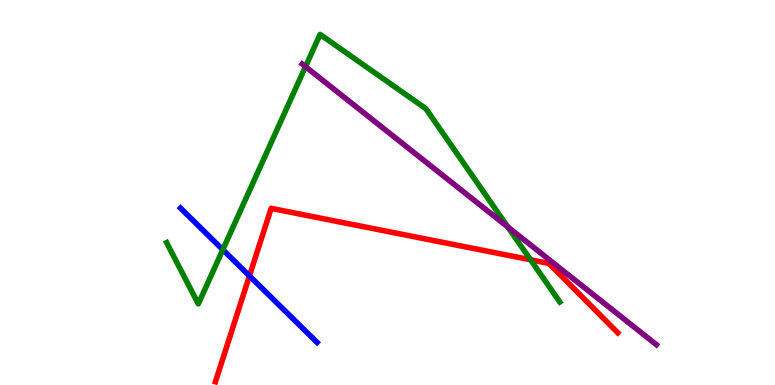[{'lines': ['blue', 'red'], 'intersections': [{'x': 3.22, 'y': 2.83}]}, {'lines': ['green', 'red'], 'intersections': [{'x': 6.85, 'y': 3.25}]}, {'lines': ['purple', 'red'], 'intersections': []}, {'lines': ['blue', 'green'], 'intersections': [{'x': 2.87, 'y': 3.51}]}, {'lines': ['blue', 'purple'], 'intersections': []}, {'lines': ['green', 'purple'], 'intersections': [{'x': 3.94, 'y': 8.27}, {'x': 6.55, 'y': 4.11}]}]